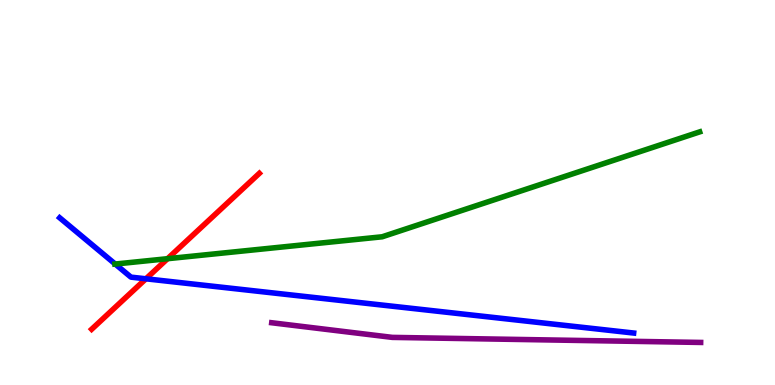[{'lines': ['blue', 'red'], 'intersections': [{'x': 1.88, 'y': 2.76}]}, {'lines': ['green', 'red'], 'intersections': [{'x': 2.16, 'y': 3.28}]}, {'lines': ['purple', 'red'], 'intersections': []}, {'lines': ['blue', 'green'], 'intersections': [{'x': 1.49, 'y': 3.14}]}, {'lines': ['blue', 'purple'], 'intersections': []}, {'lines': ['green', 'purple'], 'intersections': []}]